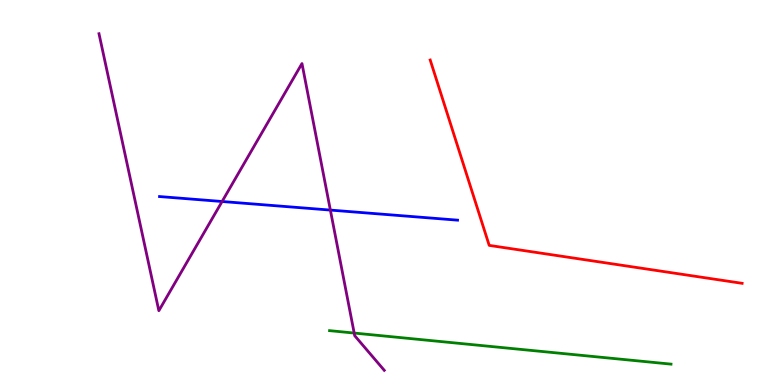[{'lines': ['blue', 'red'], 'intersections': []}, {'lines': ['green', 'red'], 'intersections': []}, {'lines': ['purple', 'red'], 'intersections': []}, {'lines': ['blue', 'green'], 'intersections': []}, {'lines': ['blue', 'purple'], 'intersections': [{'x': 2.87, 'y': 4.77}, {'x': 4.26, 'y': 4.54}]}, {'lines': ['green', 'purple'], 'intersections': [{'x': 4.57, 'y': 1.35}]}]